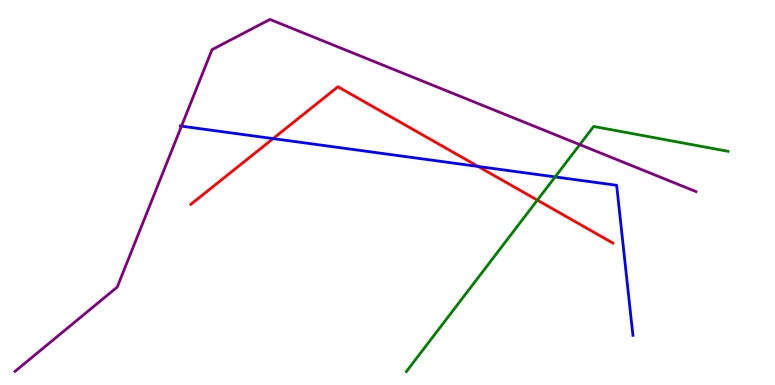[{'lines': ['blue', 'red'], 'intersections': [{'x': 3.52, 'y': 6.4}, {'x': 6.17, 'y': 5.68}]}, {'lines': ['green', 'red'], 'intersections': [{'x': 6.93, 'y': 4.8}]}, {'lines': ['purple', 'red'], 'intersections': []}, {'lines': ['blue', 'green'], 'intersections': [{'x': 7.16, 'y': 5.4}]}, {'lines': ['blue', 'purple'], 'intersections': [{'x': 2.34, 'y': 6.72}]}, {'lines': ['green', 'purple'], 'intersections': [{'x': 7.48, 'y': 6.24}]}]